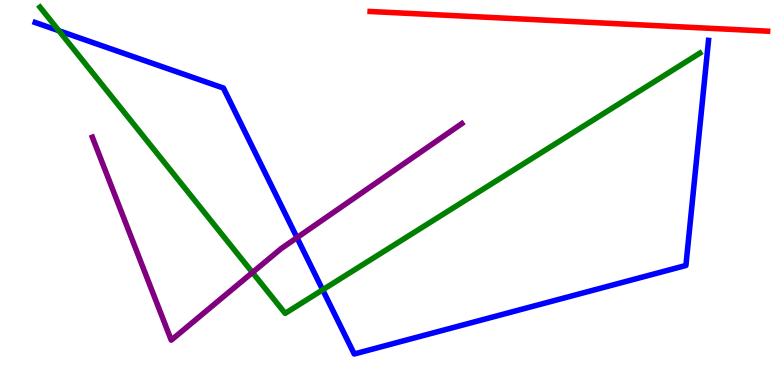[{'lines': ['blue', 'red'], 'intersections': []}, {'lines': ['green', 'red'], 'intersections': []}, {'lines': ['purple', 'red'], 'intersections': []}, {'lines': ['blue', 'green'], 'intersections': [{'x': 0.76, 'y': 9.2}, {'x': 4.16, 'y': 2.47}]}, {'lines': ['blue', 'purple'], 'intersections': [{'x': 3.83, 'y': 3.83}]}, {'lines': ['green', 'purple'], 'intersections': [{'x': 3.26, 'y': 2.92}]}]